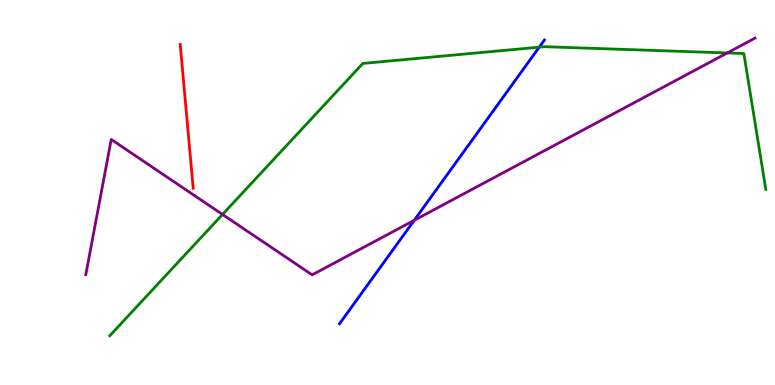[{'lines': ['blue', 'red'], 'intersections': []}, {'lines': ['green', 'red'], 'intersections': []}, {'lines': ['purple', 'red'], 'intersections': []}, {'lines': ['blue', 'green'], 'intersections': [{'x': 6.96, 'y': 8.78}]}, {'lines': ['blue', 'purple'], 'intersections': [{'x': 5.35, 'y': 4.28}]}, {'lines': ['green', 'purple'], 'intersections': [{'x': 2.87, 'y': 4.43}, {'x': 9.38, 'y': 8.62}]}]